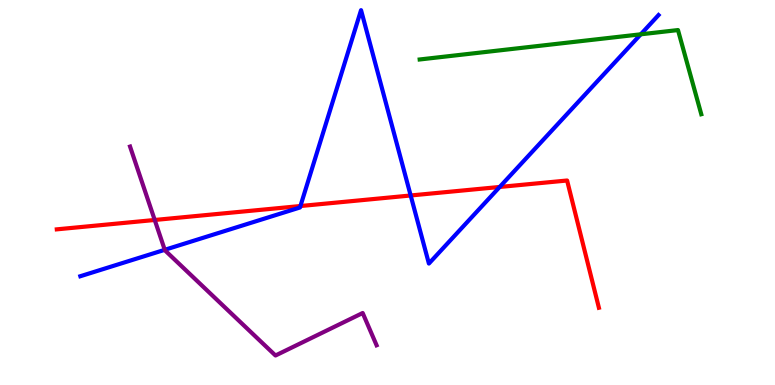[{'lines': ['blue', 'red'], 'intersections': [{'x': 3.88, 'y': 4.65}, {'x': 5.3, 'y': 4.92}, {'x': 6.45, 'y': 5.14}]}, {'lines': ['green', 'red'], 'intersections': []}, {'lines': ['purple', 'red'], 'intersections': [{'x': 2.0, 'y': 4.29}]}, {'lines': ['blue', 'green'], 'intersections': [{'x': 8.27, 'y': 9.11}]}, {'lines': ['blue', 'purple'], 'intersections': [{'x': 2.13, 'y': 3.51}]}, {'lines': ['green', 'purple'], 'intersections': []}]